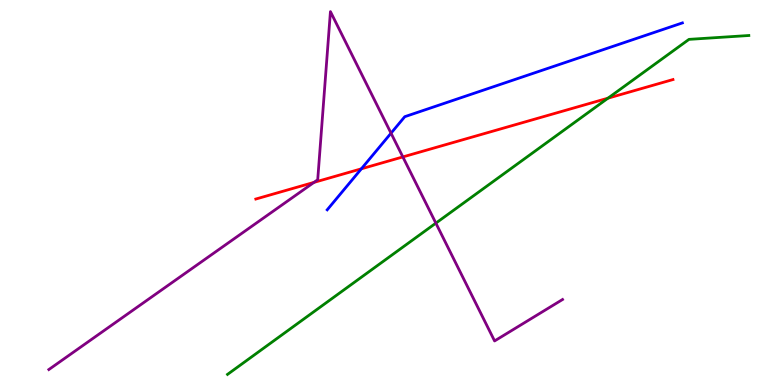[{'lines': ['blue', 'red'], 'intersections': [{'x': 4.66, 'y': 5.62}]}, {'lines': ['green', 'red'], 'intersections': [{'x': 7.85, 'y': 7.45}]}, {'lines': ['purple', 'red'], 'intersections': [{'x': 4.05, 'y': 5.26}, {'x': 5.2, 'y': 5.92}]}, {'lines': ['blue', 'green'], 'intersections': []}, {'lines': ['blue', 'purple'], 'intersections': [{'x': 5.05, 'y': 6.54}]}, {'lines': ['green', 'purple'], 'intersections': [{'x': 5.62, 'y': 4.2}]}]